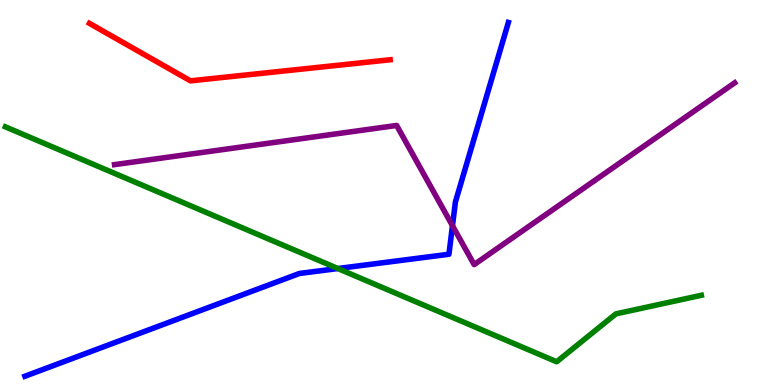[{'lines': ['blue', 'red'], 'intersections': []}, {'lines': ['green', 'red'], 'intersections': []}, {'lines': ['purple', 'red'], 'intersections': []}, {'lines': ['blue', 'green'], 'intersections': [{'x': 4.36, 'y': 3.03}]}, {'lines': ['blue', 'purple'], 'intersections': [{'x': 5.84, 'y': 4.14}]}, {'lines': ['green', 'purple'], 'intersections': []}]